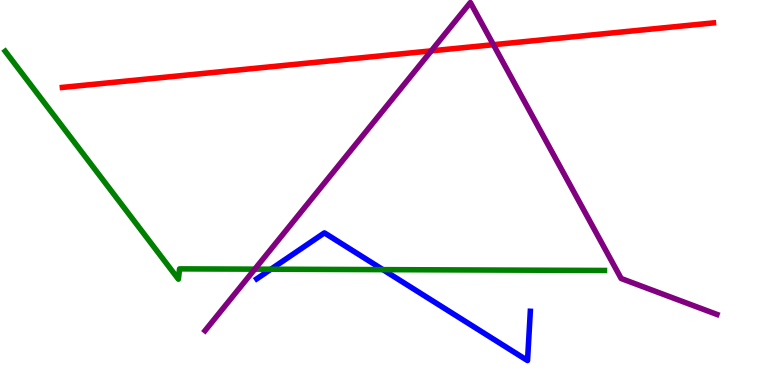[{'lines': ['blue', 'red'], 'intersections': []}, {'lines': ['green', 'red'], 'intersections': []}, {'lines': ['purple', 'red'], 'intersections': [{'x': 5.56, 'y': 8.68}, {'x': 6.37, 'y': 8.84}]}, {'lines': ['blue', 'green'], 'intersections': [{'x': 3.5, 'y': 3.01}, {'x': 4.94, 'y': 3.0}]}, {'lines': ['blue', 'purple'], 'intersections': []}, {'lines': ['green', 'purple'], 'intersections': [{'x': 3.29, 'y': 3.01}]}]